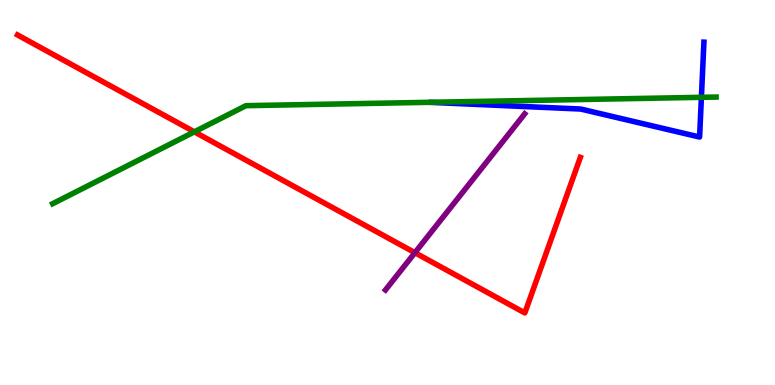[{'lines': ['blue', 'red'], 'intersections': []}, {'lines': ['green', 'red'], 'intersections': [{'x': 2.51, 'y': 6.58}]}, {'lines': ['purple', 'red'], 'intersections': [{'x': 5.35, 'y': 3.44}]}, {'lines': ['blue', 'green'], 'intersections': [{'x': 9.05, 'y': 7.47}]}, {'lines': ['blue', 'purple'], 'intersections': []}, {'lines': ['green', 'purple'], 'intersections': []}]